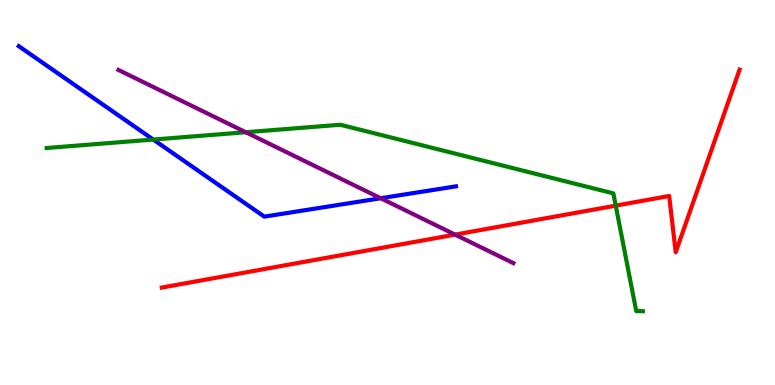[{'lines': ['blue', 'red'], 'intersections': []}, {'lines': ['green', 'red'], 'intersections': [{'x': 7.94, 'y': 4.66}]}, {'lines': ['purple', 'red'], 'intersections': [{'x': 5.87, 'y': 3.91}]}, {'lines': ['blue', 'green'], 'intersections': [{'x': 1.98, 'y': 6.38}]}, {'lines': ['blue', 'purple'], 'intersections': [{'x': 4.91, 'y': 4.85}]}, {'lines': ['green', 'purple'], 'intersections': [{'x': 3.17, 'y': 6.57}]}]